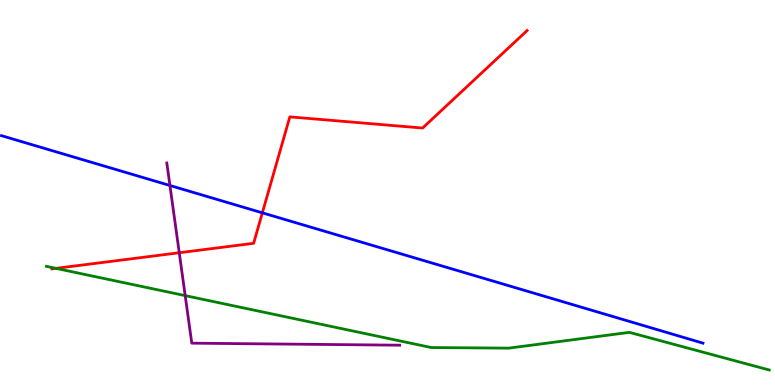[{'lines': ['blue', 'red'], 'intersections': [{'x': 3.39, 'y': 4.47}]}, {'lines': ['green', 'red'], 'intersections': [{'x': 0.722, 'y': 3.03}]}, {'lines': ['purple', 'red'], 'intersections': [{'x': 2.31, 'y': 3.44}]}, {'lines': ['blue', 'green'], 'intersections': []}, {'lines': ['blue', 'purple'], 'intersections': [{'x': 2.19, 'y': 5.18}]}, {'lines': ['green', 'purple'], 'intersections': [{'x': 2.39, 'y': 2.32}]}]